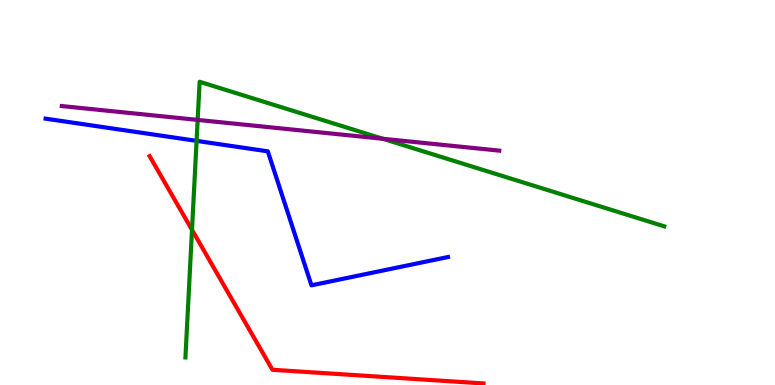[{'lines': ['blue', 'red'], 'intersections': []}, {'lines': ['green', 'red'], 'intersections': [{'x': 2.48, 'y': 4.03}]}, {'lines': ['purple', 'red'], 'intersections': []}, {'lines': ['blue', 'green'], 'intersections': [{'x': 2.54, 'y': 6.34}]}, {'lines': ['blue', 'purple'], 'intersections': []}, {'lines': ['green', 'purple'], 'intersections': [{'x': 2.55, 'y': 6.89}, {'x': 4.94, 'y': 6.4}]}]